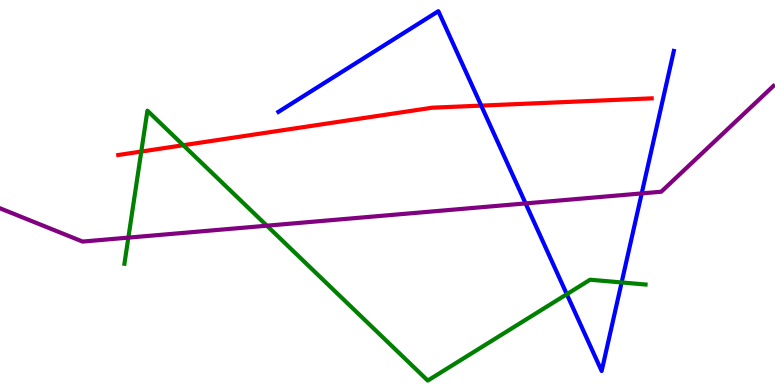[{'lines': ['blue', 'red'], 'intersections': [{'x': 6.21, 'y': 7.26}]}, {'lines': ['green', 'red'], 'intersections': [{'x': 1.82, 'y': 6.06}, {'x': 2.36, 'y': 6.23}]}, {'lines': ['purple', 'red'], 'intersections': []}, {'lines': ['blue', 'green'], 'intersections': [{'x': 7.31, 'y': 2.36}, {'x': 8.02, 'y': 2.66}]}, {'lines': ['blue', 'purple'], 'intersections': [{'x': 6.78, 'y': 4.72}, {'x': 8.28, 'y': 4.98}]}, {'lines': ['green', 'purple'], 'intersections': [{'x': 1.66, 'y': 3.83}, {'x': 3.44, 'y': 4.14}]}]